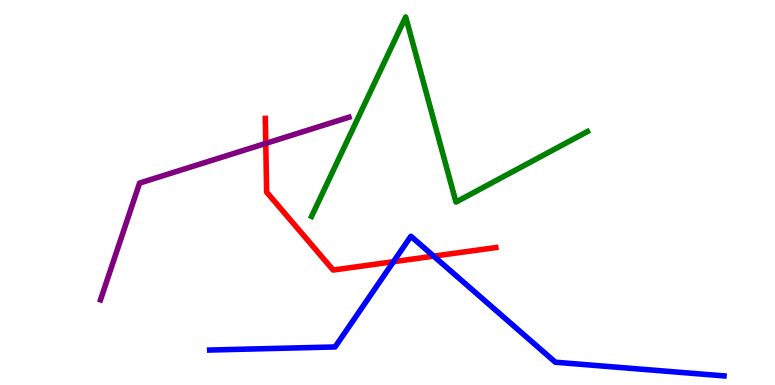[{'lines': ['blue', 'red'], 'intersections': [{'x': 5.08, 'y': 3.2}, {'x': 5.6, 'y': 3.35}]}, {'lines': ['green', 'red'], 'intersections': []}, {'lines': ['purple', 'red'], 'intersections': [{'x': 3.43, 'y': 6.28}]}, {'lines': ['blue', 'green'], 'intersections': []}, {'lines': ['blue', 'purple'], 'intersections': []}, {'lines': ['green', 'purple'], 'intersections': []}]